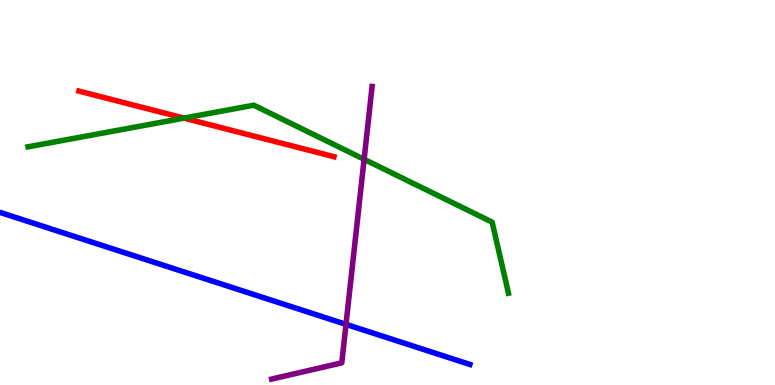[{'lines': ['blue', 'red'], 'intersections': []}, {'lines': ['green', 'red'], 'intersections': [{'x': 2.37, 'y': 6.93}]}, {'lines': ['purple', 'red'], 'intersections': []}, {'lines': ['blue', 'green'], 'intersections': []}, {'lines': ['blue', 'purple'], 'intersections': [{'x': 4.46, 'y': 1.58}]}, {'lines': ['green', 'purple'], 'intersections': [{'x': 4.7, 'y': 5.86}]}]